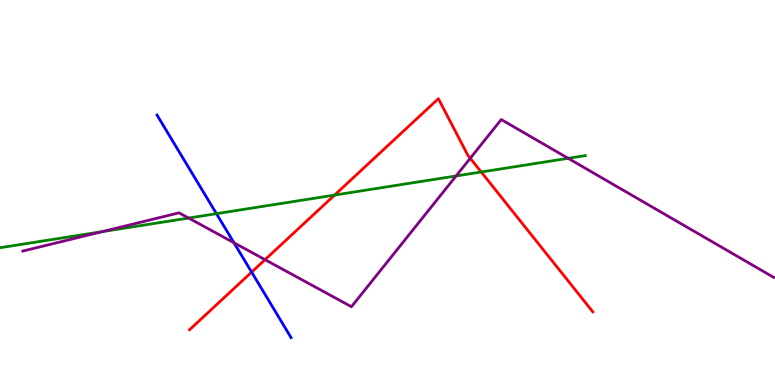[{'lines': ['blue', 'red'], 'intersections': [{'x': 3.25, 'y': 2.93}]}, {'lines': ['green', 'red'], 'intersections': [{'x': 4.32, 'y': 4.93}, {'x': 6.21, 'y': 5.53}]}, {'lines': ['purple', 'red'], 'intersections': [{'x': 3.42, 'y': 3.26}, {'x': 6.07, 'y': 5.89}]}, {'lines': ['blue', 'green'], 'intersections': [{'x': 2.79, 'y': 4.45}]}, {'lines': ['blue', 'purple'], 'intersections': [{'x': 3.02, 'y': 3.7}]}, {'lines': ['green', 'purple'], 'intersections': [{'x': 1.32, 'y': 3.98}, {'x': 2.43, 'y': 4.34}, {'x': 5.89, 'y': 5.43}, {'x': 7.33, 'y': 5.89}]}]